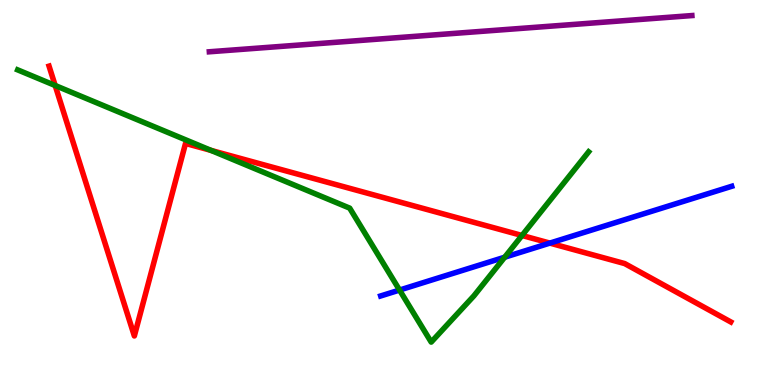[{'lines': ['blue', 'red'], 'intersections': [{'x': 7.09, 'y': 3.69}]}, {'lines': ['green', 'red'], 'intersections': [{'x': 0.712, 'y': 7.78}, {'x': 2.72, 'y': 6.09}, {'x': 6.74, 'y': 3.88}]}, {'lines': ['purple', 'red'], 'intersections': []}, {'lines': ['blue', 'green'], 'intersections': [{'x': 5.16, 'y': 2.47}, {'x': 6.51, 'y': 3.32}]}, {'lines': ['blue', 'purple'], 'intersections': []}, {'lines': ['green', 'purple'], 'intersections': []}]